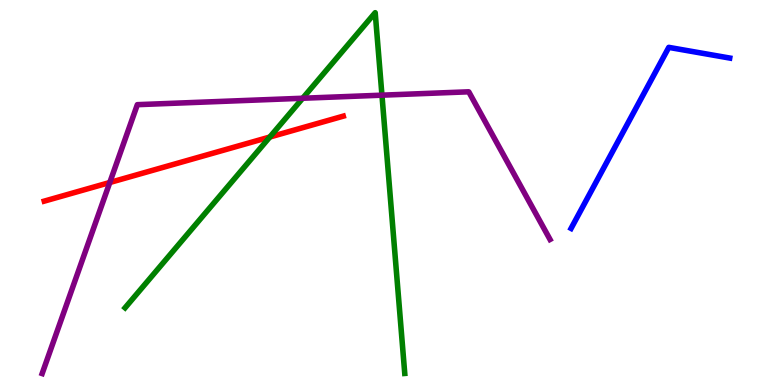[{'lines': ['blue', 'red'], 'intersections': []}, {'lines': ['green', 'red'], 'intersections': [{'x': 3.48, 'y': 6.44}]}, {'lines': ['purple', 'red'], 'intersections': [{'x': 1.42, 'y': 5.26}]}, {'lines': ['blue', 'green'], 'intersections': []}, {'lines': ['blue', 'purple'], 'intersections': []}, {'lines': ['green', 'purple'], 'intersections': [{'x': 3.91, 'y': 7.45}, {'x': 4.93, 'y': 7.53}]}]